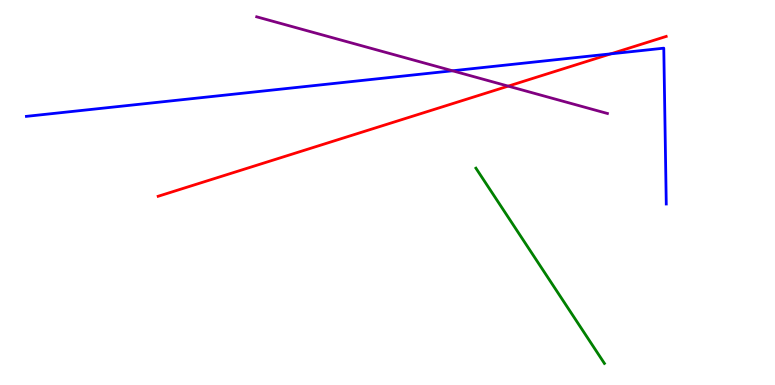[{'lines': ['blue', 'red'], 'intersections': [{'x': 7.88, 'y': 8.6}]}, {'lines': ['green', 'red'], 'intersections': []}, {'lines': ['purple', 'red'], 'intersections': [{'x': 6.56, 'y': 7.76}]}, {'lines': ['blue', 'green'], 'intersections': []}, {'lines': ['blue', 'purple'], 'intersections': [{'x': 5.84, 'y': 8.16}]}, {'lines': ['green', 'purple'], 'intersections': []}]